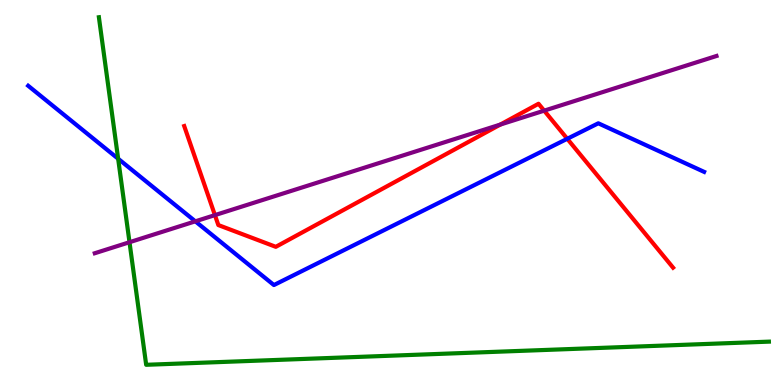[{'lines': ['blue', 'red'], 'intersections': [{'x': 7.32, 'y': 6.4}]}, {'lines': ['green', 'red'], 'intersections': []}, {'lines': ['purple', 'red'], 'intersections': [{'x': 2.77, 'y': 4.41}, {'x': 6.46, 'y': 6.76}, {'x': 7.02, 'y': 7.13}]}, {'lines': ['blue', 'green'], 'intersections': [{'x': 1.52, 'y': 5.88}]}, {'lines': ['blue', 'purple'], 'intersections': [{'x': 2.52, 'y': 4.25}]}, {'lines': ['green', 'purple'], 'intersections': [{'x': 1.67, 'y': 3.71}]}]